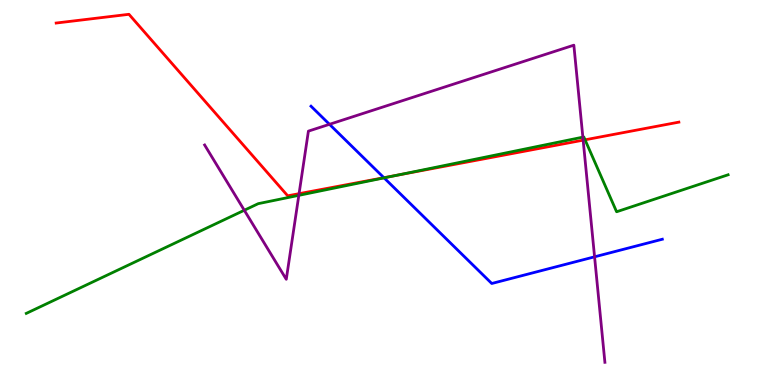[{'lines': ['blue', 'red'], 'intersections': [{'x': 4.95, 'y': 5.38}]}, {'lines': ['green', 'red'], 'intersections': [{'x': 5.12, 'y': 5.45}, {'x': 7.55, 'y': 6.37}]}, {'lines': ['purple', 'red'], 'intersections': [{'x': 3.86, 'y': 4.97}, {'x': 7.52, 'y': 6.36}]}, {'lines': ['blue', 'green'], 'intersections': [{'x': 4.96, 'y': 5.38}]}, {'lines': ['blue', 'purple'], 'intersections': [{'x': 4.25, 'y': 6.77}, {'x': 7.67, 'y': 3.33}]}, {'lines': ['green', 'purple'], 'intersections': [{'x': 3.15, 'y': 4.54}, {'x': 3.86, 'y': 4.93}, {'x': 7.52, 'y': 6.44}]}]